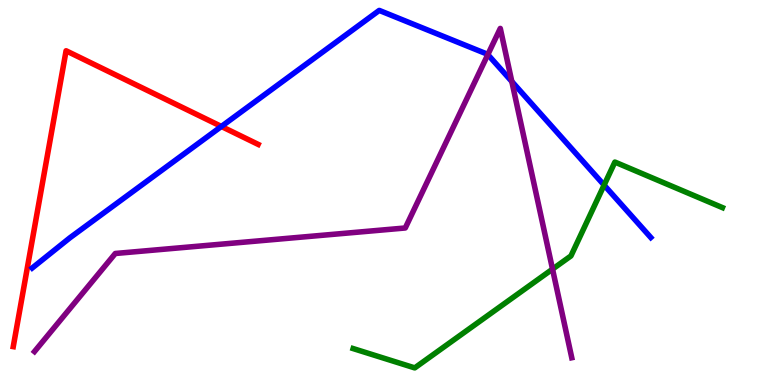[{'lines': ['blue', 'red'], 'intersections': [{'x': 2.86, 'y': 6.72}]}, {'lines': ['green', 'red'], 'intersections': []}, {'lines': ['purple', 'red'], 'intersections': []}, {'lines': ['blue', 'green'], 'intersections': [{'x': 7.79, 'y': 5.19}]}, {'lines': ['blue', 'purple'], 'intersections': [{'x': 6.29, 'y': 8.58}, {'x': 6.6, 'y': 7.88}]}, {'lines': ['green', 'purple'], 'intersections': [{'x': 7.13, 'y': 3.01}]}]